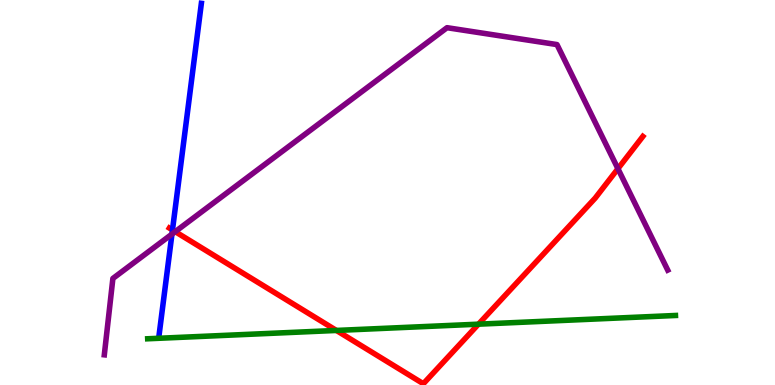[{'lines': ['blue', 'red'], 'intersections': [{'x': 2.23, 'y': 4.03}]}, {'lines': ['green', 'red'], 'intersections': [{'x': 4.34, 'y': 1.42}, {'x': 6.17, 'y': 1.58}]}, {'lines': ['purple', 'red'], 'intersections': [{'x': 2.26, 'y': 3.98}, {'x': 7.97, 'y': 5.62}]}, {'lines': ['blue', 'green'], 'intersections': []}, {'lines': ['blue', 'purple'], 'intersections': [{'x': 2.22, 'y': 3.92}]}, {'lines': ['green', 'purple'], 'intersections': []}]